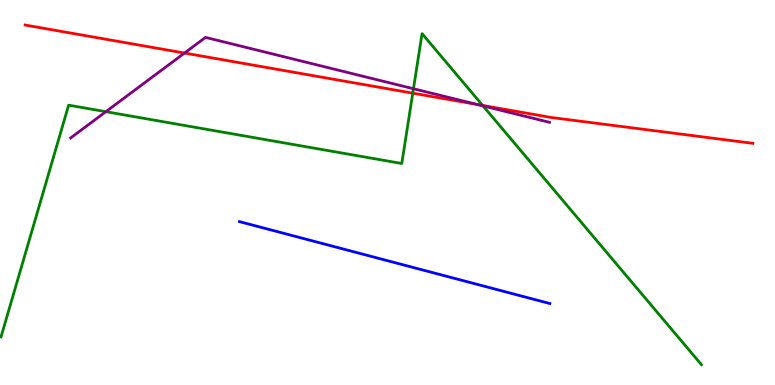[{'lines': ['blue', 'red'], 'intersections': []}, {'lines': ['green', 'red'], 'intersections': [{'x': 5.33, 'y': 7.58}, {'x': 6.23, 'y': 7.26}]}, {'lines': ['purple', 'red'], 'intersections': [{'x': 2.38, 'y': 8.62}, {'x': 6.16, 'y': 7.29}]}, {'lines': ['blue', 'green'], 'intersections': []}, {'lines': ['blue', 'purple'], 'intersections': []}, {'lines': ['green', 'purple'], 'intersections': [{'x': 1.37, 'y': 7.1}, {'x': 5.33, 'y': 7.7}, {'x': 6.23, 'y': 7.25}]}]